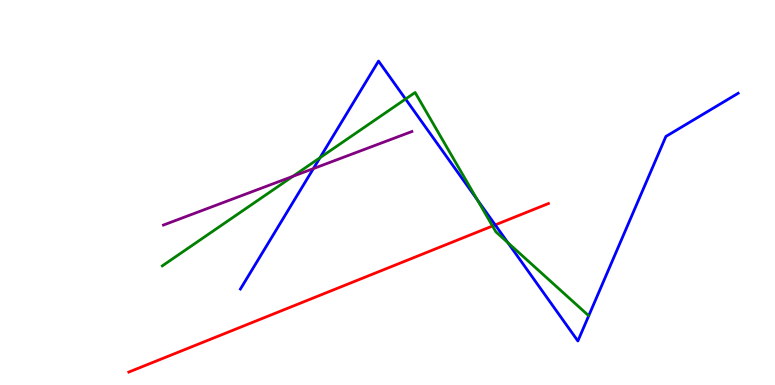[{'lines': ['blue', 'red'], 'intersections': [{'x': 6.39, 'y': 4.16}]}, {'lines': ['green', 'red'], 'intersections': [{'x': 6.35, 'y': 4.13}]}, {'lines': ['purple', 'red'], 'intersections': []}, {'lines': ['blue', 'green'], 'intersections': [{'x': 4.13, 'y': 5.9}, {'x': 5.23, 'y': 7.43}, {'x': 6.16, 'y': 4.81}, {'x': 6.55, 'y': 3.7}]}, {'lines': ['blue', 'purple'], 'intersections': [{'x': 4.04, 'y': 5.62}]}, {'lines': ['green', 'purple'], 'intersections': [{'x': 3.78, 'y': 5.42}]}]